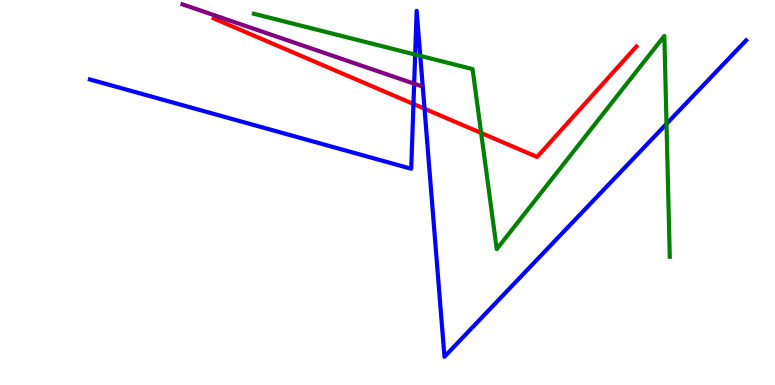[{'lines': ['blue', 'red'], 'intersections': [{'x': 5.33, 'y': 7.3}, {'x': 5.48, 'y': 7.18}]}, {'lines': ['green', 'red'], 'intersections': [{'x': 6.21, 'y': 6.55}]}, {'lines': ['purple', 'red'], 'intersections': []}, {'lines': ['blue', 'green'], 'intersections': [{'x': 5.36, 'y': 8.58}, {'x': 5.42, 'y': 8.55}, {'x': 8.6, 'y': 6.78}]}, {'lines': ['blue', 'purple'], 'intersections': [{'x': 5.34, 'y': 7.83}]}, {'lines': ['green', 'purple'], 'intersections': []}]